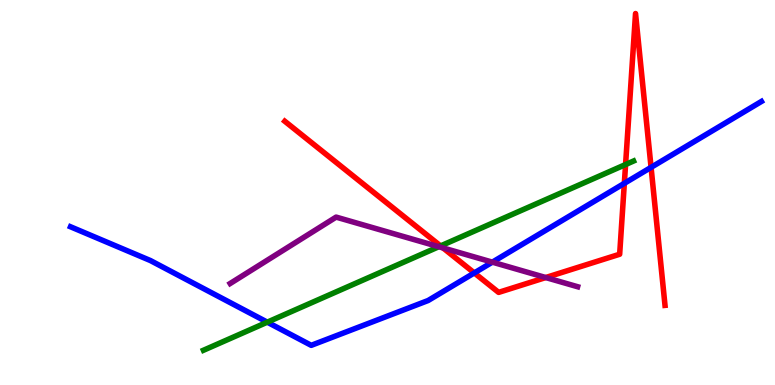[{'lines': ['blue', 'red'], 'intersections': [{'x': 6.12, 'y': 2.91}, {'x': 8.06, 'y': 5.24}, {'x': 8.4, 'y': 5.65}]}, {'lines': ['green', 'red'], 'intersections': [{'x': 5.68, 'y': 3.61}, {'x': 8.07, 'y': 5.73}]}, {'lines': ['purple', 'red'], 'intersections': [{'x': 5.72, 'y': 3.56}, {'x': 7.04, 'y': 2.79}]}, {'lines': ['blue', 'green'], 'intersections': [{'x': 3.45, 'y': 1.63}]}, {'lines': ['blue', 'purple'], 'intersections': [{'x': 6.35, 'y': 3.19}]}, {'lines': ['green', 'purple'], 'intersections': [{'x': 5.66, 'y': 3.59}]}]